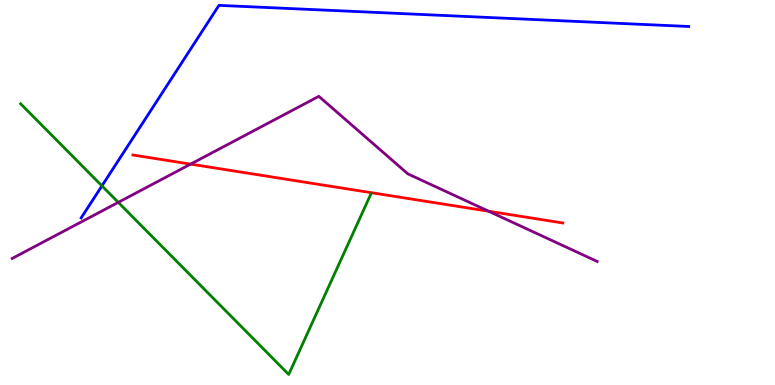[{'lines': ['blue', 'red'], 'intersections': []}, {'lines': ['green', 'red'], 'intersections': []}, {'lines': ['purple', 'red'], 'intersections': [{'x': 2.46, 'y': 5.74}, {'x': 6.3, 'y': 4.51}]}, {'lines': ['blue', 'green'], 'intersections': [{'x': 1.32, 'y': 5.17}]}, {'lines': ['blue', 'purple'], 'intersections': []}, {'lines': ['green', 'purple'], 'intersections': [{'x': 1.53, 'y': 4.74}]}]